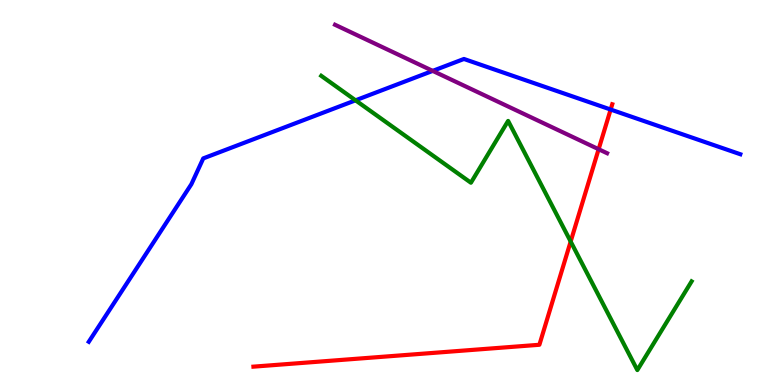[{'lines': ['blue', 'red'], 'intersections': [{'x': 7.88, 'y': 7.15}]}, {'lines': ['green', 'red'], 'intersections': [{'x': 7.36, 'y': 3.73}]}, {'lines': ['purple', 'red'], 'intersections': [{'x': 7.72, 'y': 6.12}]}, {'lines': ['blue', 'green'], 'intersections': [{'x': 4.59, 'y': 7.39}]}, {'lines': ['blue', 'purple'], 'intersections': [{'x': 5.58, 'y': 8.16}]}, {'lines': ['green', 'purple'], 'intersections': []}]